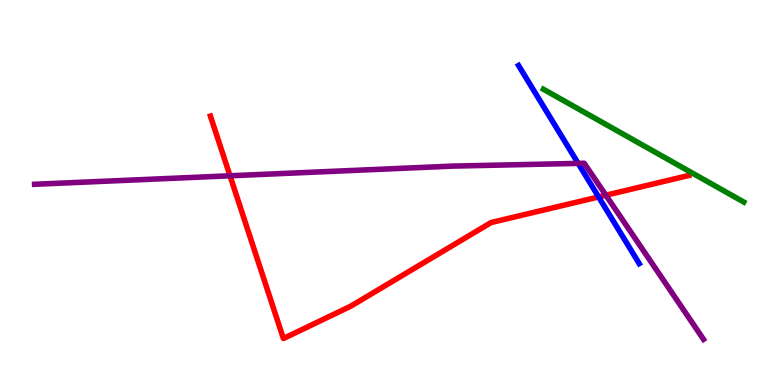[{'lines': ['blue', 'red'], 'intersections': [{'x': 7.72, 'y': 4.88}]}, {'lines': ['green', 'red'], 'intersections': []}, {'lines': ['purple', 'red'], 'intersections': [{'x': 2.97, 'y': 5.43}, {'x': 7.82, 'y': 4.93}]}, {'lines': ['blue', 'green'], 'intersections': []}, {'lines': ['blue', 'purple'], 'intersections': [{'x': 7.46, 'y': 5.76}]}, {'lines': ['green', 'purple'], 'intersections': []}]